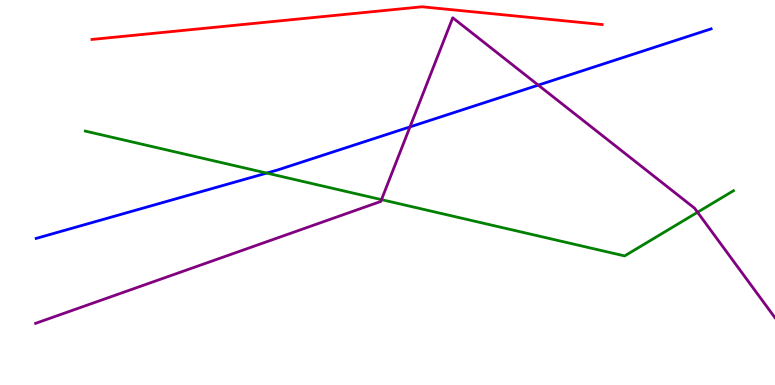[{'lines': ['blue', 'red'], 'intersections': []}, {'lines': ['green', 'red'], 'intersections': []}, {'lines': ['purple', 'red'], 'intersections': []}, {'lines': ['blue', 'green'], 'intersections': [{'x': 3.44, 'y': 5.5}]}, {'lines': ['blue', 'purple'], 'intersections': [{'x': 5.29, 'y': 6.7}, {'x': 6.95, 'y': 7.79}]}, {'lines': ['green', 'purple'], 'intersections': [{'x': 4.92, 'y': 4.81}, {'x': 9.0, 'y': 4.49}]}]